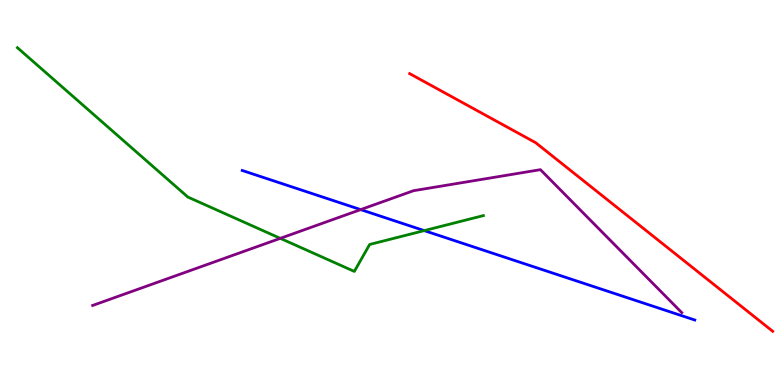[{'lines': ['blue', 'red'], 'intersections': []}, {'lines': ['green', 'red'], 'intersections': []}, {'lines': ['purple', 'red'], 'intersections': []}, {'lines': ['blue', 'green'], 'intersections': [{'x': 5.47, 'y': 4.01}]}, {'lines': ['blue', 'purple'], 'intersections': [{'x': 4.65, 'y': 4.56}]}, {'lines': ['green', 'purple'], 'intersections': [{'x': 3.62, 'y': 3.81}]}]